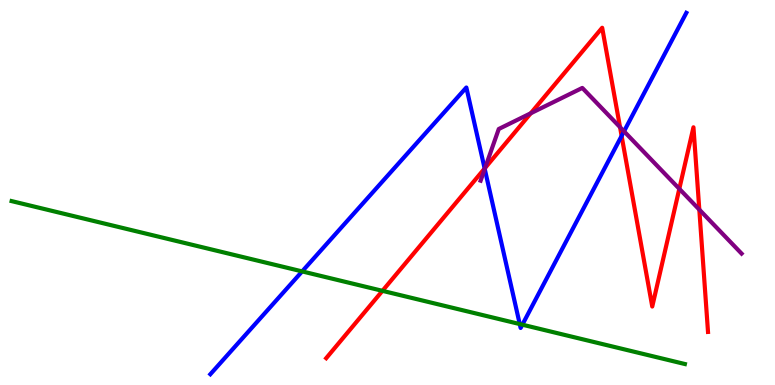[{'lines': ['blue', 'red'], 'intersections': [{'x': 6.25, 'y': 5.62}, {'x': 8.02, 'y': 6.47}]}, {'lines': ['green', 'red'], 'intersections': [{'x': 4.93, 'y': 2.45}]}, {'lines': ['purple', 'red'], 'intersections': [{'x': 6.26, 'y': 5.64}, {'x': 6.85, 'y': 7.06}, {'x': 8.0, 'y': 6.7}, {'x': 8.77, 'y': 5.1}, {'x': 9.02, 'y': 4.56}]}, {'lines': ['blue', 'green'], 'intersections': [{'x': 3.9, 'y': 2.95}, {'x': 6.71, 'y': 1.58}, {'x': 6.74, 'y': 1.57}]}, {'lines': ['blue', 'purple'], 'intersections': [{'x': 6.25, 'y': 5.61}, {'x': 8.05, 'y': 6.59}]}, {'lines': ['green', 'purple'], 'intersections': []}]